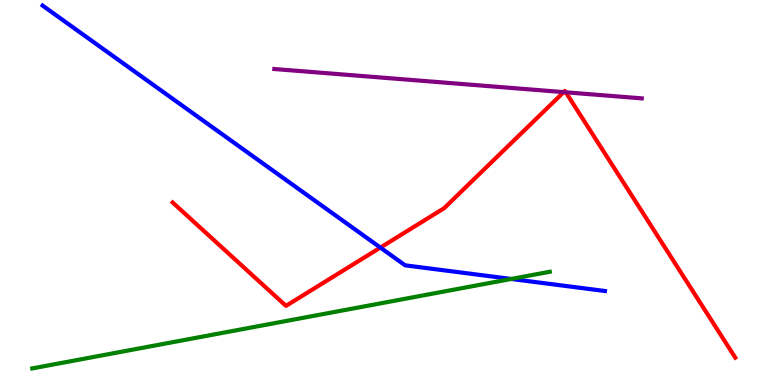[{'lines': ['blue', 'red'], 'intersections': [{'x': 4.91, 'y': 3.57}]}, {'lines': ['green', 'red'], 'intersections': []}, {'lines': ['purple', 'red'], 'intersections': [{'x': 7.27, 'y': 7.61}, {'x': 7.3, 'y': 7.6}]}, {'lines': ['blue', 'green'], 'intersections': [{'x': 6.6, 'y': 2.75}]}, {'lines': ['blue', 'purple'], 'intersections': []}, {'lines': ['green', 'purple'], 'intersections': []}]